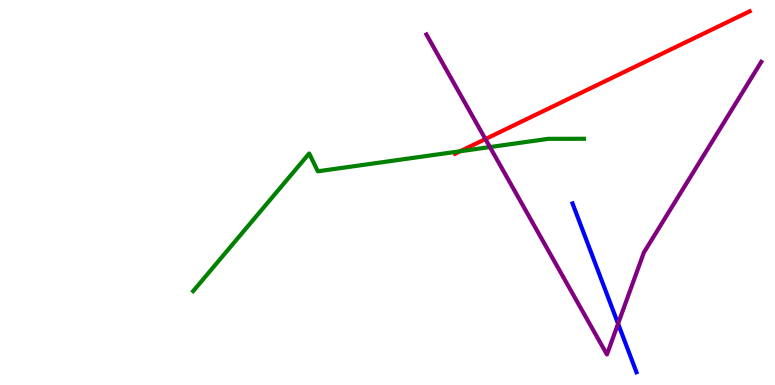[{'lines': ['blue', 'red'], 'intersections': []}, {'lines': ['green', 'red'], 'intersections': [{'x': 5.94, 'y': 6.07}]}, {'lines': ['purple', 'red'], 'intersections': [{'x': 6.26, 'y': 6.39}]}, {'lines': ['blue', 'green'], 'intersections': []}, {'lines': ['blue', 'purple'], 'intersections': [{'x': 7.98, 'y': 1.59}]}, {'lines': ['green', 'purple'], 'intersections': [{'x': 6.32, 'y': 6.18}]}]